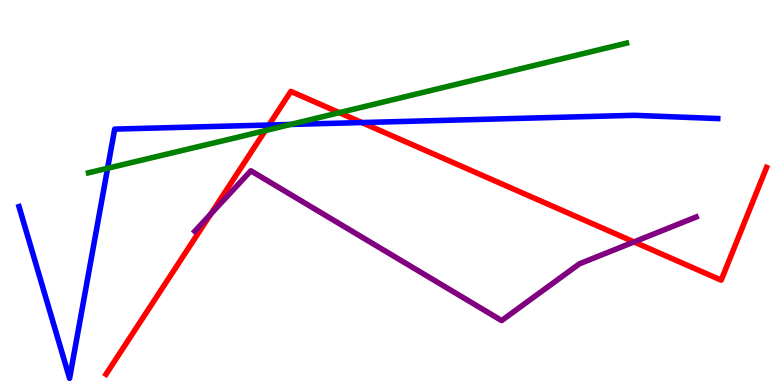[{'lines': ['blue', 'red'], 'intersections': [{'x': 3.47, 'y': 6.75}, {'x': 4.67, 'y': 6.82}]}, {'lines': ['green', 'red'], 'intersections': [{'x': 3.42, 'y': 6.61}, {'x': 4.38, 'y': 7.07}]}, {'lines': ['purple', 'red'], 'intersections': [{'x': 2.72, 'y': 4.44}, {'x': 8.18, 'y': 3.72}]}, {'lines': ['blue', 'green'], 'intersections': [{'x': 1.39, 'y': 5.63}, {'x': 3.75, 'y': 6.77}]}, {'lines': ['blue', 'purple'], 'intersections': []}, {'lines': ['green', 'purple'], 'intersections': []}]